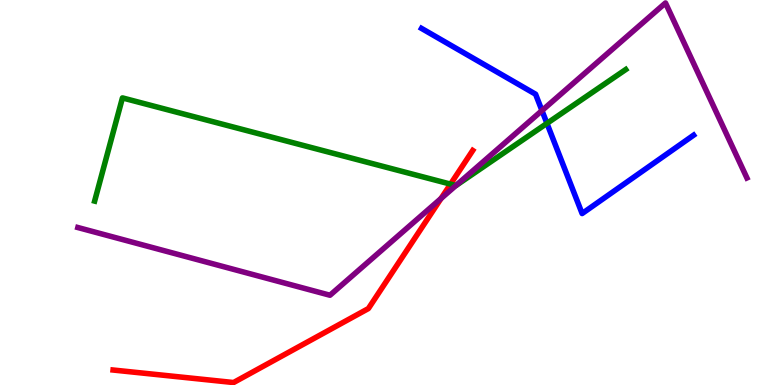[{'lines': ['blue', 'red'], 'intersections': []}, {'lines': ['green', 'red'], 'intersections': [{'x': 5.81, 'y': 5.22}]}, {'lines': ['purple', 'red'], 'intersections': [{'x': 5.69, 'y': 4.84}]}, {'lines': ['blue', 'green'], 'intersections': [{'x': 7.06, 'y': 6.8}]}, {'lines': ['blue', 'purple'], 'intersections': [{'x': 6.99, 'y': 7.13}]}, {'lines': ['green', 'purple'], 'intersections': [{'x': 5.88, 'y': 5.18}]}]